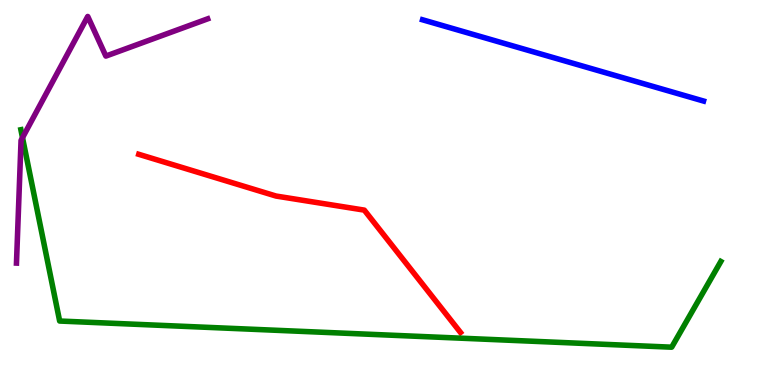[{'lines': ['blue', 'red'], 'intersections': []}, {'lines': ['green', 'red'], 'intersections': []}, {'lines': ['purple', 'red'], 'intersections': []}, {'lines': ['blue', 'green'], 'intersections': []}, {'lines': ['blue', 'purple'], 'intersections': []}, {'lines': ['green', 'purple'], 'intersections': [{'x': 0.29, 'y': 6.42}]}]